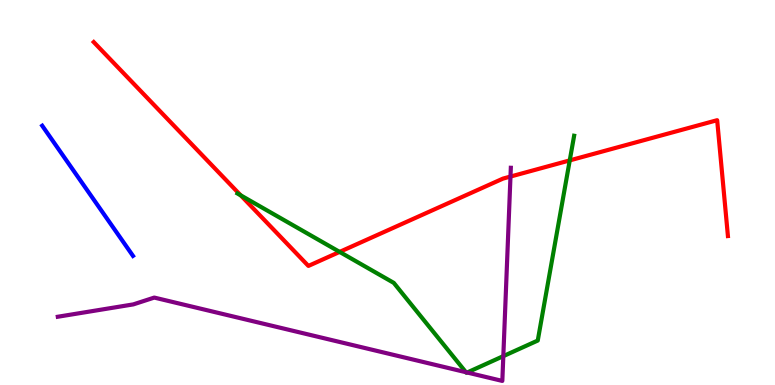[{'lines': ['blue', 'red'], 'intersections': []}, {'lines': ['green', 'red'], 'intersections': [{'x': 3.11, 'y': 4.93}, {'x': 4.38, 'y': 3.46}, {'x': 7.35, 'y': 5.83}]}, {'lines': ['purple', 'red'], 'intersections': [{'x': 6.59, 'y': 5.41}]}, {'lines': ['blue', 'green'], 'intersections': []}, {'lines': ['blue', 'purple'], 'intersections': []}, {'lines': ['green', 'purple'], 'intersections': [{'x': 6.01, 'y': 0.332}, {'x': 6.03, 'y': 0.325}, {'x': 6.49, 'y': 0.75}]}]